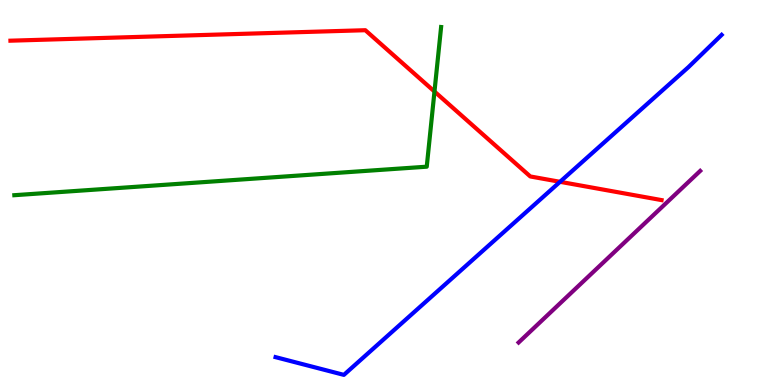[{'lines': ['blue', 'red'], 'intersections': [{'x': 7.23, 'y': 5.28}]}, {'lines': ['green', 'red'], 'intersections': [{'x': 5.61, 'y': 7.62}]}, {'lines': ['purple', 'red'], 'intersections': []}, {'lines': ['blue', 'green'], 'intersections': []}, {'lines': ['blue', 'purple'], 'intersections': []}, {'lines': ['green', 'purple'], 'intersections': []}]